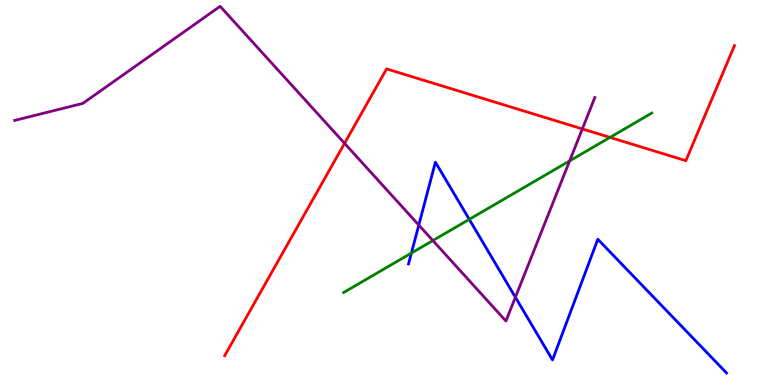[{'lines': ['blue', 'red'], 'intersections': []}, {'lines': ['green', 'red'], 'intersections': [{'x': 7.87, 'y': 6.43}]}, {'lines': ['purple', 'red'], 'intersections': [{'x': 4.45, 'y': 6.28}, {'x': 7.51, 'y': 6.65}]}, {'lines': ['blue', 'green'], 'intersections': [{'x': 5.31, 'y': 3.43}, {'x': 6.06, 'y': 4.3}]}, {'lines': ['blue', 'purple'], 'intersections': [{'x': 5.4, 'y': 4.15}, {'x': 6.65, 'y': 2.28}]}, {'lines': ['green', 'purple'], 'intersections': [{'x': 5.59, 'y': 3.75}, {'x': 7.35, 'y': 5.82}]}]